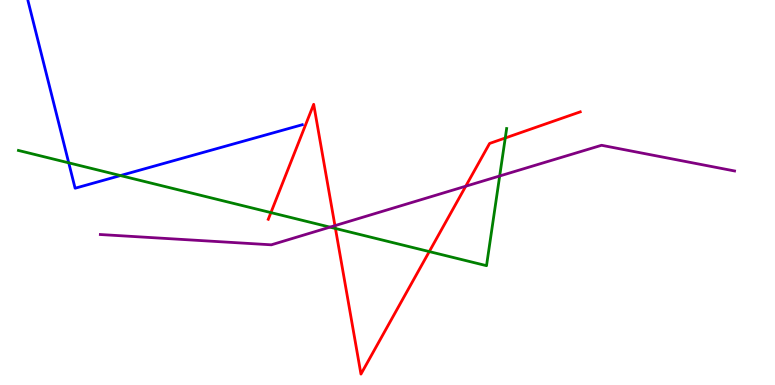[{'lines': ['blue', 'red'], 'intersections': []}, {'lines': ['green', 'red'], 'intersections': [{'x': 3.5, 'y': 4.48}, {'x': 4.33, 'y': 4.07}, {'x': 5.54, 'y': 3.47}, {'x': 6.52, 'y': 6.42}]}, {'lines': ['purple', 'red'], 'intersections': [{'x': 4.32, 'y': 4.14}, {'x': 6.01, 'y': 5.16}]}, {'lines': ['blue', 'green'], 'intersections': [{'x': 0.887, 'y': 5.77}, {'x': 1.55, 'y': 5.44}]}, {'lines': ['blue', 'purple'], 'intersections': []}, {'lines': ['green', 'purple'], 'intersections': [{'x': 4.26, 'y': 4.1}, {'x': 6.45, 'y': 5.43}]}]